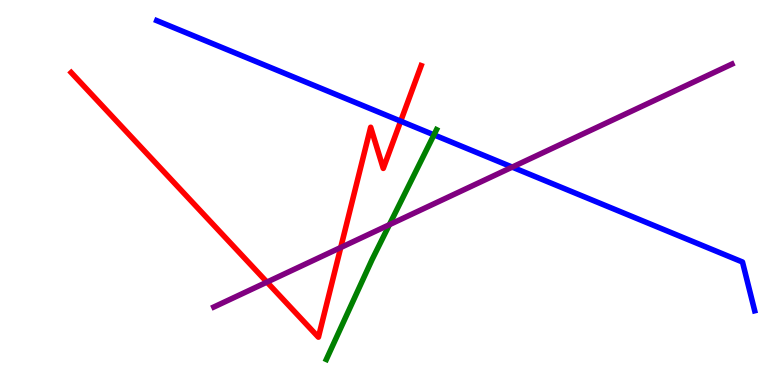[{'lines': ['blue', 'red'], 'intersections': [{'x': 5.17, 'y': 6.85}]}, {'lines': ['green', 'red'], 'intersections': []}, {'lines': ['purple', 'red'], 'intersections': [{'x': 3.44, 'y': 2.67}, {'x': 4.4, 'y': 3.57}]}, {'lines': ['blue', 'green'], 'intersections': [{'x': 5.6, 'y': 6.5}]}, {'lines': ['blue', 'purple'], 'intersections': [{'x': 6.61, 'y': 5.66}]}, {'lines': ['green', 'purple'], 'intersections': [{'x': 5.02, 'y': 4.16}]}]